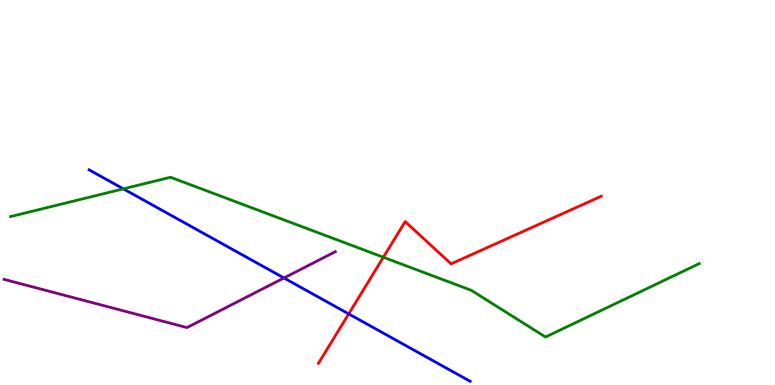[{'lines': ['blue', 'red'], 'intersections': [{'x': 4.5, 'y': 1.85}]}, {'lines': ['green', 'red'], 'intersections': [{'x': 4.95, 'y': 3.32}]}, {'lines': ['purple', 'red'], 'intersections': []}, {'lines': ['blue', 'green'], 'intersections': [{'x': 1.59, 'y': 5.09}]}, {'lines': ['blue', 'purple'], 'intersections': [{'x': 3.66, 'y': 2.78}]}, {'lines': ['green', 'purple'], 'intersections': []}]